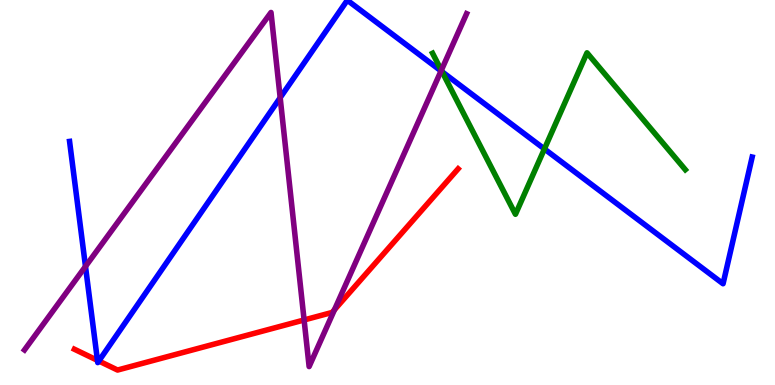[{'lines': ['blue', 'red'], 'intersections': [{'x': 1.26, 'y': 0.64}, {'x': 1.28, 'y': 0.623}]}, {'lines': ['green', 'red'], 'intersections': []}, {'lines': ['purple', 'red'], 'intersections': [{'x': 3.92, 'y': 1.69}, {'x': 4.32, 'y': 1.96}]}, {'lines': ['blue', 'green'], 'intersections': [{'x': 5.7, 'y': 8.14}, {'x': 7.02, 'y': 6.13}]}, {'lines': ['blue', 'purple'], 'intersections': [{'x': 1.1, 'y': 3.08}, {'x': 3.62, 'y': 7.46}, {'x': 5.69, 'y': 8.16}]}, {'lines': ['green', 'purple'], 'intersections': [{'x': 5.69, 'y': 8.17}]}]